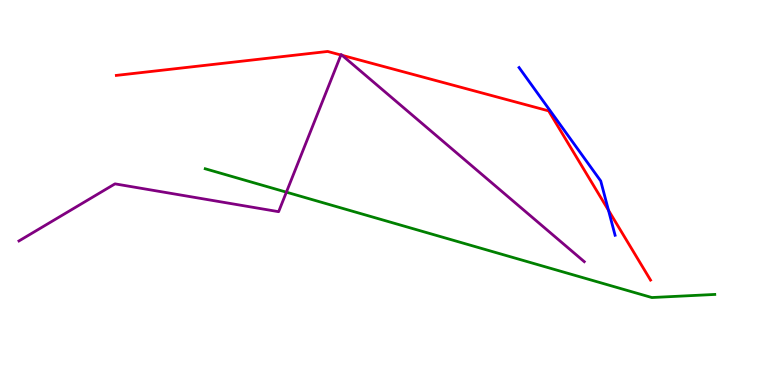[{'lines': ['blue', 'red'], 'intersections': [{'x': 7.85, 'y': 4.54}]}, {'lines': ['green', 'red'], 'intersections': []}, {'lines': ['purple', 'red'], 'intersections': [{'x': 4.4, 'y': 8.57}, {'x': 4.41, 'y': 8.56}]}, {'lines': ['blue', 'green'], 'intersections': []}, {'lines': ['blue', 'purple'], 'intersections': []}, {'lines': ['green', 'purple'], 'intersections': [{'x': 3.7, 'y': 5.01}]}]